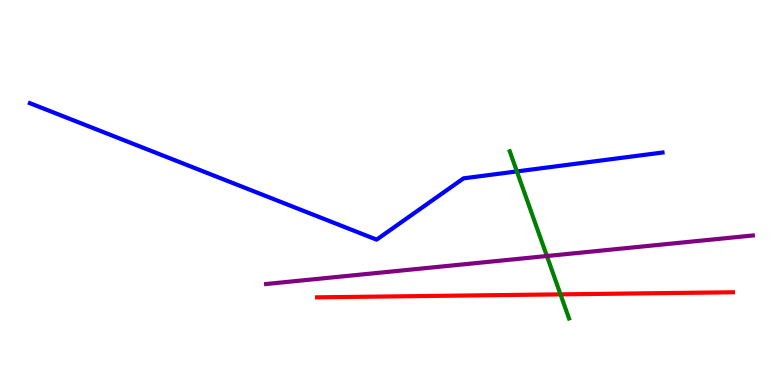[{'lines': ['blue', 'red'], 'intersections': []}, {'lines': ['green', 'red'], 'intersections': [{'x': 7.23, 'y': 2.35}]}, {'lines': ['purple', 'red'], 'intersections': []}, {'lines': ['blue', 'green'], 'intersections': [{'x': 6.67, 'y': 5.55}]}, {'lines': ['blue', 'purple'], 'intersections': []}, {'lines': ['green', 'purple'], 'intersections': [{'x': 7.06, 'y': 3.35}]}]